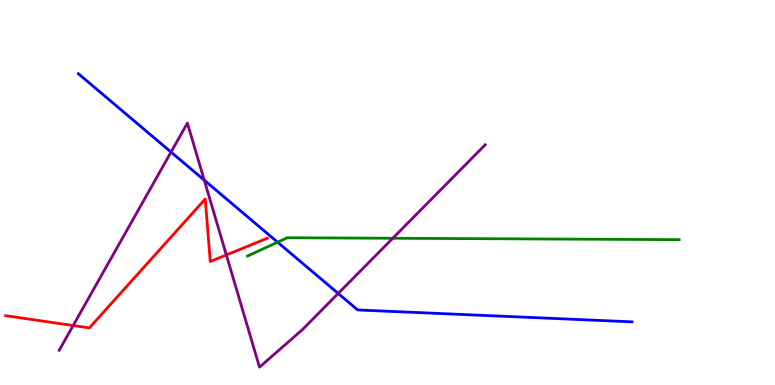[{'lines': ['blue', 'red'], 'intersections': []}, {'lines': ['green', 'red'], 'intersections': []}, {'lines': ['purple', 'red'], 'intersections': [{'x': 0.944, 'y': 1.54}, {'x': 2.92, 'y': 3.38}]}, {'lines': ['blue', 'green'], 'intersections': [{'x': 3.58, 'y': 3.71}]}, {'lines': ['blue', 'purple'], 'intersections': [{'x': 2.21, 'y': 6.05}, {'x': 2.64, 'y': 5.32}, {'x': 4.36, 'y': 2.38}]}, {'lines': ['green', 'purple'], 'intersections': [{'x': 5.07, 'y': 3.81}]}]